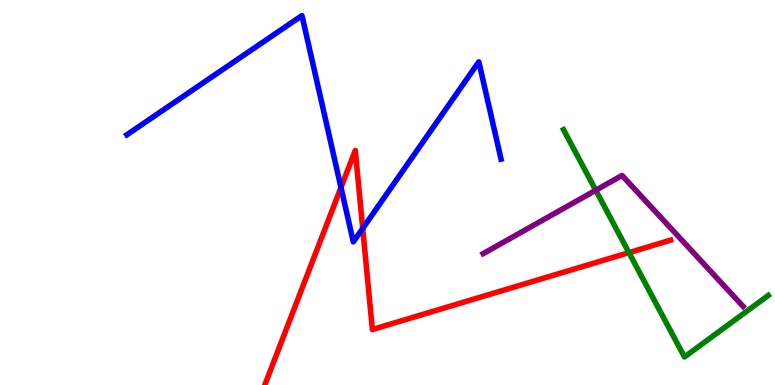[{'lines': ['blue', 'red'], 'intersections': [{'x': 4.4, 'y': 5.13}, {'x': 4.68, 'y': 4.07}]}, {'lines': ['green', 'red'], 'intersections': [{'x': 8.12, 'y': 3.44}]}, {'lines': ['purple', 'red'], 'intersections': []}, {'lines': ['blue', 'green'], 'intersections': []}, {'lines': ['blue', 'purple'], 'intersections': []}, {'lines': ['green', 'purple'], 'intersections': [{'x': 7.69, 'y': 5.06}]}]